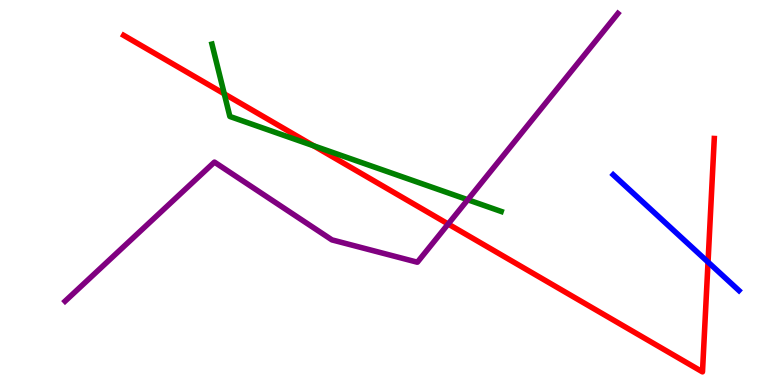[{'lines': ['blue', 'red'], 'intersections': [{'x': 9.14, 'y': 3.19}]}, {'lines': ['green', 'red'], 'intersections': [{'x': 2.89, 'y': 7.56}, {'x': 4.05, 'y': 6.21}]}, {'lines': ['purple', 'red'], 'intersections': [{'x': 5.78, 'y': 4.18}]}, {'lines': ['blue', 'green'], 'intersections': []}, {'lines': ['blue', 'purple'], 'intersections': []}, {'lines': ['green', 'purple'], 'intersections': [{'x': 6.04, 'y': 4.81}]}]